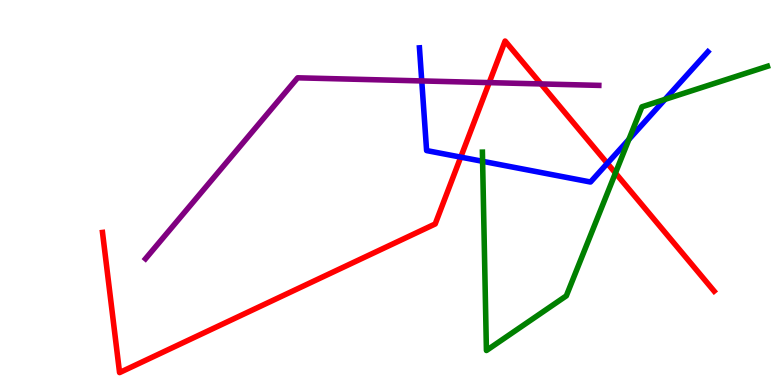[{'lines': ['blue', 'red'], 'intersections': [{'x': 5.95, 'y': 5.92}, {'x': 7.84, 'y': 5.76}]}, {'lines': ['green', 'red'], 'intersections': [{'x': 7.94, 'y': 5.51}]}, {'lines': ['purple', 'red'], 'intersections': [{'x': 6.31, 'y': 7.85}, {'x': 6.98, 'y': 7.82}]}, {'lines': ['blue', 'green'], 'intersections': [{'x': 6.23, 'y': 5.81}, {'x': 8.11, 'y': 6.38}, {'x': 8.58, 'y': 7.42}]}, {'lines': ['blue', 'purple'], 'intersections': [{'x': 5.44, 'y': 7.9}]}, {'lines': ['green', 'purple'], 'intersections': []}]